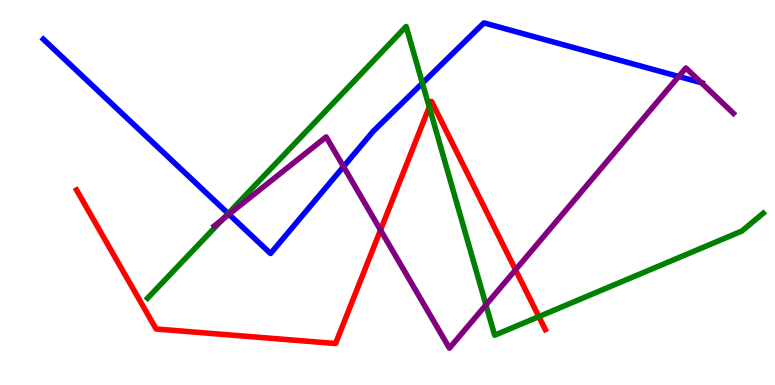[{'lines': ['blue', 'red'], 'intersections': []}, {'lines': ['green', 'red'], 'intersections': [{'x': 5.54, 'y': 7.22}, {'x': 6.95, 'y': 1.78}]}, {'lines': ['purple', 'red'], 'intersections': [{'x': 4.91, 'y': 4.02}, {'x': 6.65, 'y': 2.99}]}, {'lines': ['blue', 'green'], 'intersections': [{'x': 2.94, 'y': 4.45}, {'x': 5.45, 'y': 7.84}]}, {'lines': ['blue', 'purple'], 'intersections': [{'x': 2.95, 'y': 4.43}, {'x': 4.43, 'y': 5.67}, {'x': 8.76, 'y': 8.01}, {'x': 9.05, 'y': 7.85}]}, {'lines': ['green', 'purple'], 'intersections': [{'x': 2.87, 'y': 4.3}, {'x': 6.27, 'y': 2.08}]}]